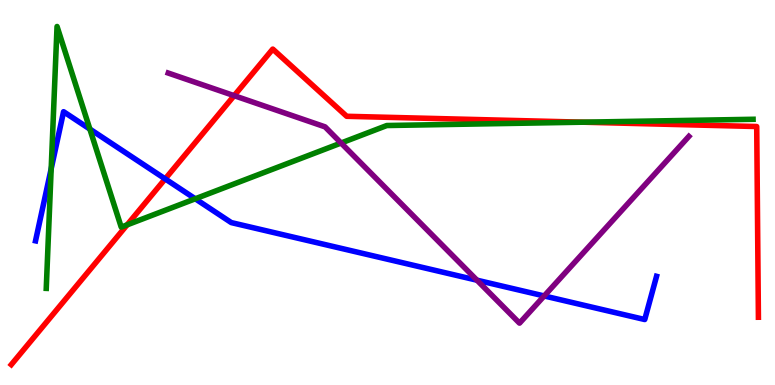[{'lines': ['blue', 'red'], 'intersections': [{'x': 2.13, 'y': 5.35}]}, {'lines': ['green', 'red'], 'intersections': [{'x': 1.64, 'y': 4.16}, {'x': 7.52, 'y': 6.83}]}, {'lines': ['purple', 'red'], 'intersections': [{'x': 3.02, 'y': 7.52}]}, {'lines': ['blue', 'green'], 'intersections': [{'x': 0.66, 'y': 5.62}, {'x': 1.16, 'y': 6.65}, {'x': 2.52, 'y': 4.84}]}, {'lines': ['blue', 'purple'], 'intersections': [{'x': 6.15, 'y': 2.72}, {'x': 7.02, 'y': 2.31}]}, {'lines': ['green', 'purple'], 'intersections': [{'x': 4.4, 'y': 6.29}]}]